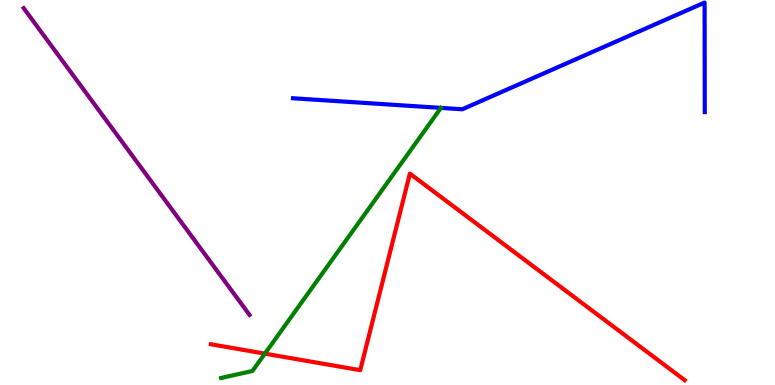[{'lines': ['blue', 'red'], 'intersections': []}, {'lines': ['green', 'red'], 'intersections': [{'x': 3.42, 'y': 0.815}]}, {'lines': ['purple', 'red'], 'intersections': []}, {'lines': ['blue', 'green'], 'intersections': []}, {'lines': ['blue', 'purple'], 'intersections': []}, {'lines': ['green', 'purple'], 'intersections': []}]